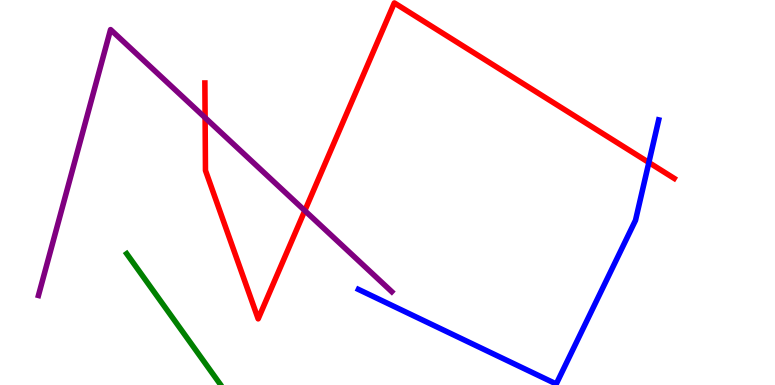[{'lines': ['blue', 'red'], 'intersections': [{'x': 8.37, 'y': 5.78}]}, {'lines': ['green', 'red'], 'intersections': []}, {'lines': ['purple', 'red'], 'intersections': [{'x': 2.65, 'y': 6.94}, {'x': 3.93, 'y': 4.53}]}, {'lines': ['blue', 'green'], 'intersections': []}, {'lines': ['blue', 'purple'], 'intersections': []}, {'lines': ['green', 'purple'], 'intersections': []}]